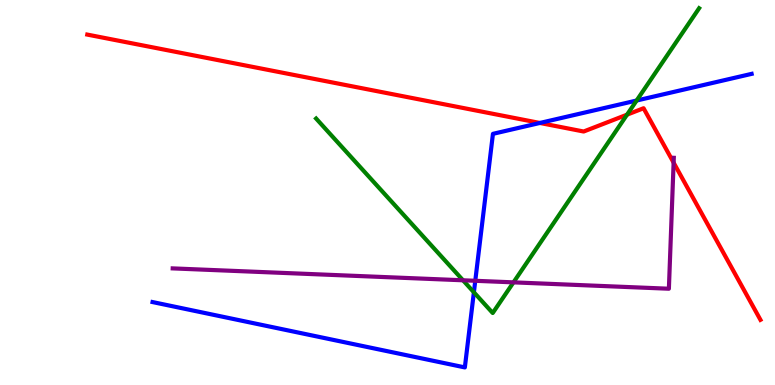[{'lines': ['blue', 'red'], 'intersections': [{'x': 6.97, 'y': 6.81}]}, {'lines': ['green', 'red'], 'intersections': [{'x': 8.09, 'y': 7.02}]}, {'lines': ['purple', 'red'], 'intersections': [{'x': 8.69, 'y': 5.78}]}, {'lines': ['blue', 'green'], 'intersections': [{'x': 6.11, 'y': 2.41}, {'x': 8.21, 'y': 7.39}]}, {'lines': ['blue', 'purple'], 'intersections': [{'x': 6.13, 'y': 2.71}]}, {'lines': ['green', 'purple'], 'intersections': [{'x': 5.97, 'y': 2.72}, {'x': 6.63, 'y': 2.67}]}]